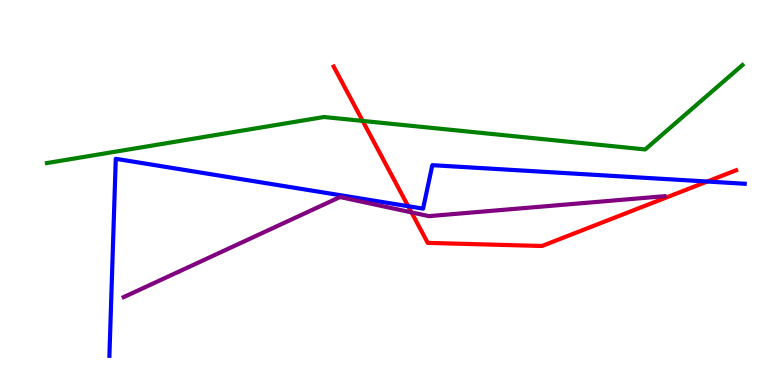[{'lines': ['blue', 'red'], 'intersections': [{'x': 5.27, 'y': 4.64}, {'x': 9.13, 'y': 5.29}]}, {'lines': ['green', 'red'], 'intersections': [{'x': 4.68, 'y': 6.86}]}, {'lines': ['purple', 'red'], 'intersections': [{'x': 5.31, 'y': 4.48}]}, {'lines': ['blue', 'green'], 'intersections': []}, {'lines': ['blue', 'purple'], 'intersections': []}, {'lines': ['green', 'purple'], 'intersections': []}]